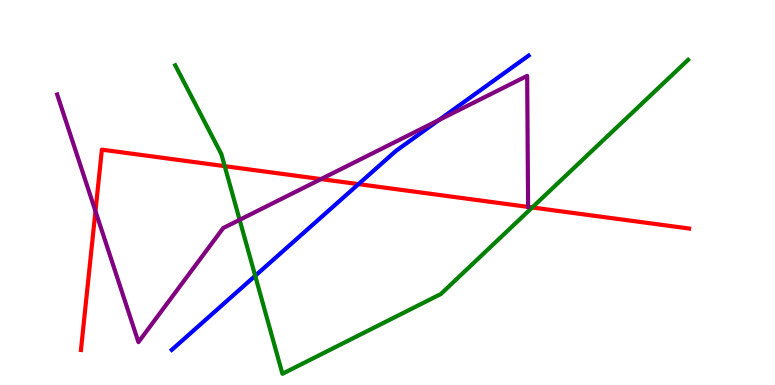[{'lines': ['blue', 'red'], 'intersections': [{'x': 4.63, 'y': 5.22}]}, {'lines': ['green', 'red'], 'intersections': [{'x': 2.9, 'y': 5.68}, {'x': 6.87, 'y': 4.61}]}, {'lines': ['purple', 'red'], 'intersections': [{'x': 1.23, 'y': 4.52}, {'x': 4.14, 'y': 5.35}]}, {'lines': ['blue', 'green'], 'intersections': [{'x': 3.29, 'y': 2.84}]}, {'lines': ['blue', 'purple'], 'intersections': [{'x': 5.66, 'y': 6.88}]}, {'lines': ['green', 'purple'], 'intersections': [{'x': 3.09, 'y': 4.29}]}]